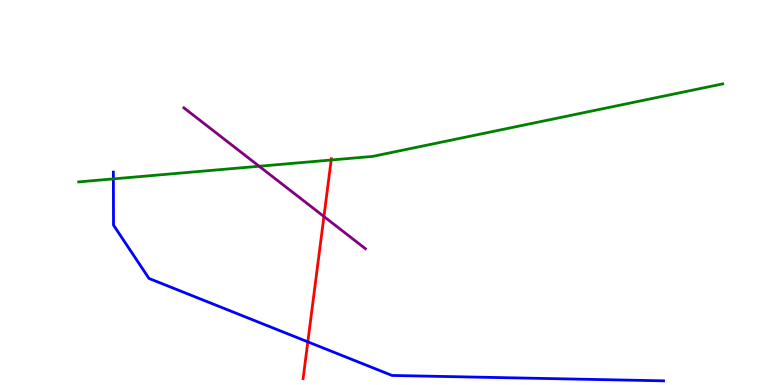[{'lines': ['blue', 'red'], 'intersections': [{'x': 3.97, 'y': 1.12}]}, {'lines': ['green', 'red'], 'intersections': [{'x': 4.27, 'y': 5.84}]}, {'lines': ['purple', 'red'], 'intersections': [{'x': 4.18, 'y': 4.38}]}, {'lines': ['blue', 'green'], 'intersections': [{'x': 1.46, 'y': 5.35}]}, {'lines': ['blue', 'purple'], 'intersections': []}, {'lines': ['green', 'purple'], 'intersections': [{'x': 3.34, 'y': 5.68}]}]